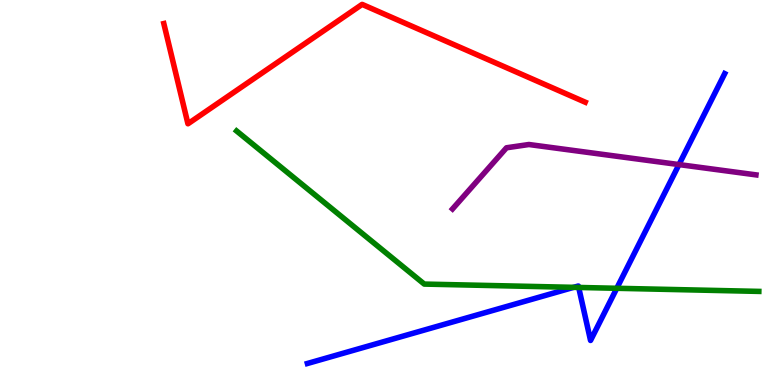[{'lines': ['blue', 'red'], 'intersections': []}, {'lines': ['green', 'red'], 'intersections': []}, {'lines': ['purple', 'red'], 'intersections': []}, {'lines': ['blue', 'green'], 'intersections': [{'x': 7.4, 'y': 2.54}, {'x': 7.47, 'y': 2.53}, {'x': 7.96, 'y': 2.51}]}, {'lines': ['blue', 'purple'], 'intersections': [{'x': 8.76, 'y': 5.73}]}, {'lines': ['green', 'purple'], 'intersections': []}]